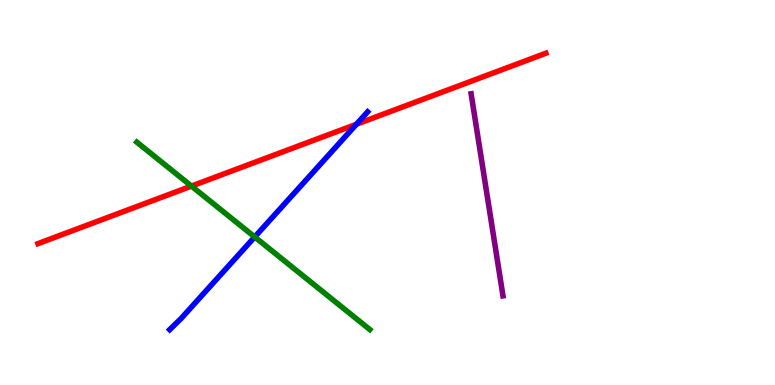[{'lines': ['blue', 'red'], 'intersections': [{'x': 4.6, 'y': 6.77}]}, {'lines': ['green', 'red'], 'intersections': [{'x': 2.47, 'y': 5.17}]}, {'lines': ['purple', 'red'], 'intersections': []}, {'lines': ['blue', 'green'], 'intersections': [{'x': 3.29, 'y': 3.85}]}, {'lines': ['blue', 'purple'], 'intersections': []}, {'lines': ['green', 'purple'], 'intersections': []}]